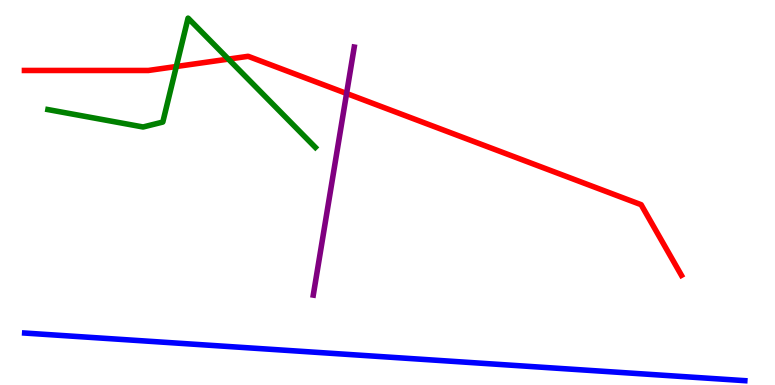[{'lines': ['blue', 'red'], 'intersections': []}, {'lines': ['green', 'red'], 'intersections': [{'x': 2.27, 'y': 8.27}, {'x': 2.95, 'y': 8.46}]}, {'lines': ['purple', 'red'], 'intersections': [{'x': 4.47, 'y': 7.57}]}, {'lines': ['blue', 'green'], 'intersections': []}, {'lines': ['blue', 'purple'], 'intersections': []}, {'lines': ['green', 'purple'], 'intersections': []}]